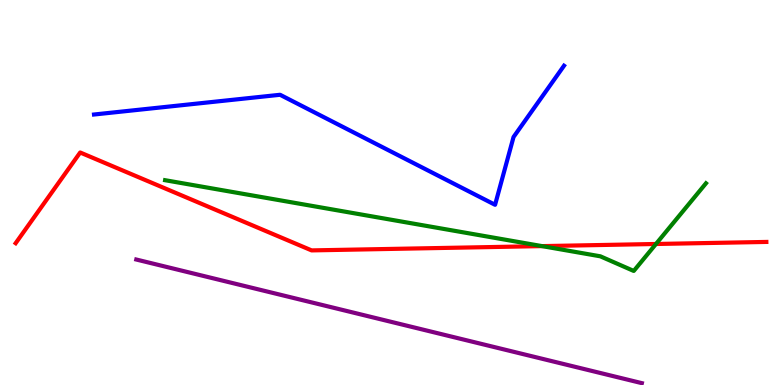[{'lines': ['blue', 'red'], 'intersections': []}, {'lines': ['green', 'red'], 'intersections': [{'x': 6.99, 'y': 3.61}, {'x': 8.46, 'y': 3.66}]}, {'lines': ['purple', 'red'], 'intersections': []}, {'lines': ['blue', 'green'], 'intersections': []}, {'lines': ['blue', 'purple'], 'intersections': []}, {'lines': ['green', 'purple'], 'intersections': []}]